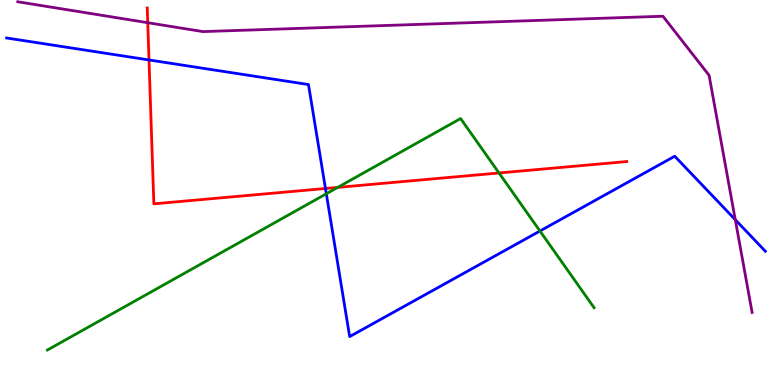[{'lines': ['blue', 'red'], 'intersections': [{'x': 1.92, 'y': 8.44}, {'x': 4.2, 'y': 5.1}]}, {'lines': ['green', 'red'], 'intersections': [{'x': 4.36, 'y': 5.13}, {'x': 6.44, 'y': 5.51}]}, {'lines': ['purple', 'red'], 'intersections': [{'x': 1.91, 'y': 9.41}]}, {'lines': ['blue', 'green'], 'intersections': [{'x': 4.21, 'y': 4.97}, {'x': 6.97, 'y': 4.0}]}, {'lines': ['blue', 'purple'], 'intersections': [{'x': 9.49, 'y': 4.29}]}, {'lines': ['green', 'purple'], 'intersections': []}]